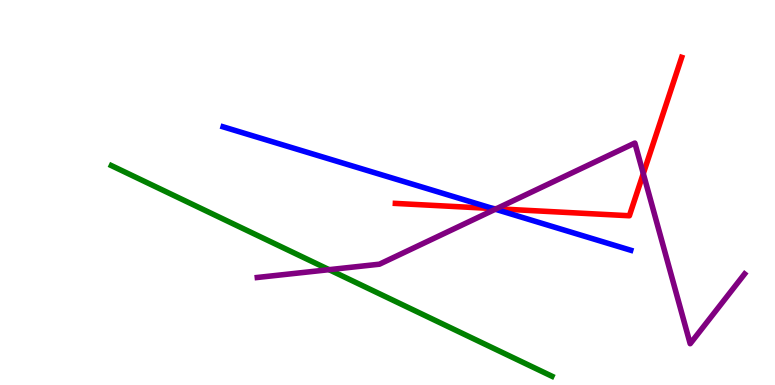[{'lines': ['blue', 'red'], 'intersections': [{'x': 6.36, 'y': 4.58}]}, {'lines': ['green', 'red'], 'intersections': []}, {'lines': ['purple', 'red'], 'intersections': [{'x': 6.4, 'y': 4.58}, {'x': 8.3, 'y': 5.49}]}, {'lines': ['blue', 'green'], 'intersections': []}, {'lines': ['blue', 'purple'], 'intersections': [{'x': 6.39, 'y': 4.57}]}, {'lines': ['green', 'purple'], 'intersections': [{'x': 4.25, 'y': 3.0}]}]